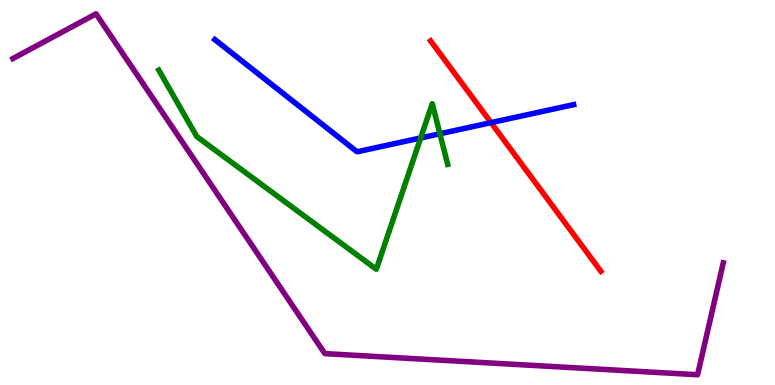[{'lines': ['blue', 'red'], 'intersections': [{'x': 6.34, 'y': 6.81}]}, {'lines': ['green', 'red'], 'intersections': []}, {'lines': ['purple', 'red'], 'intersections': []}, {'lines': ['blue', 'green'], 'intersections': [{'x': 5.43, 'y': 6.42}, {'x': 5.68, 'y': 6.53}]}, {'lines': ['blue', 'purple'], 'intersections': []}, {'lines': ['green', 'purple'], 'intersections': []}]